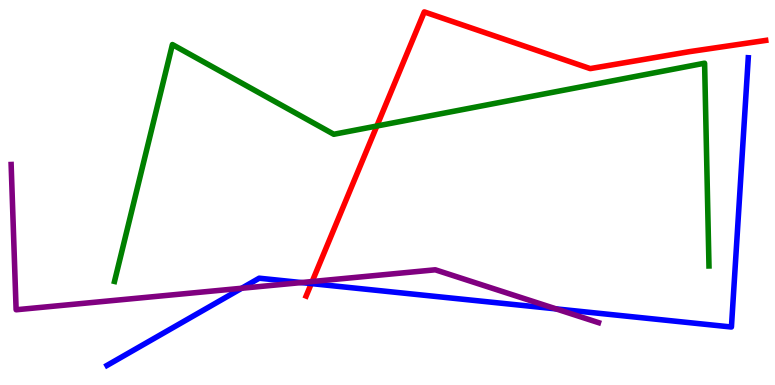[{'lines': ['blue', 'red'], 'intersections': [{'x': 4.02, 'y': 2.63}]}, {'lines': ['green', 'red'], 'intersections': [{'x': 4.86, 'y': 6.73}]}, {'lines': ['purple', 'red'], 'intersections': [{'x': 4.03, 'y': 2.69}]}, {'lines': ['blue', 'green'], 'intersections': []}, {'lines': ['blue', 'purple'], 'intersections': [{'x': 3.12, 'y': 2.51}, {'x': 3.89, 'y': 2.66}, {'x': 7.17, 'y': 1.98}]}, {'lines': ['green', 'purple'], 'intersections': []}]